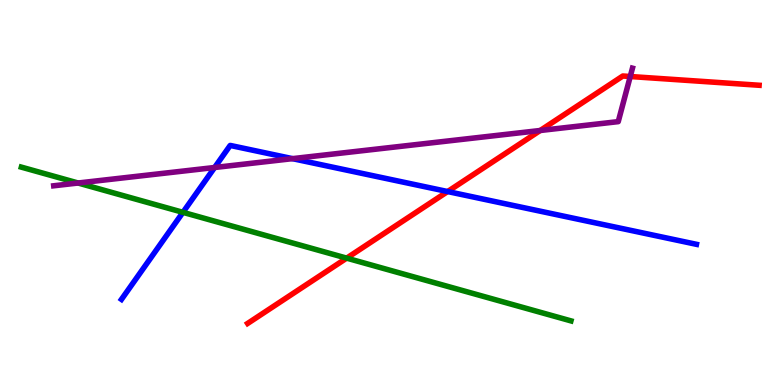[{'lines': ['blue', 'red'], 'intersections': [{'x': 5.78, 'y': 5.02}]}, {'lines': ['green', 'red'], 'intersections': [{'x': 4.47, 'y': 3.3}]}, {'lines': ['purple', 'red'], 'intersections': [{'x': 6.97, 'y': 6.61}, {'x': 8.13, 'y': 8.01}]}, {'lines': ['blue', 'green'], 'intersections': [{'x': 2.36, 'y': 4.48}]}, {'lines': ['blue', 'purple'], 'intersections': [{'x': 2.77, 'y': 5.65}, {'x': 3.77, 'y': 5.88}]}, {'lines': ['green', 'purple'], 'intersections': [{'x': 1.01, 'y': 5.25}]}]